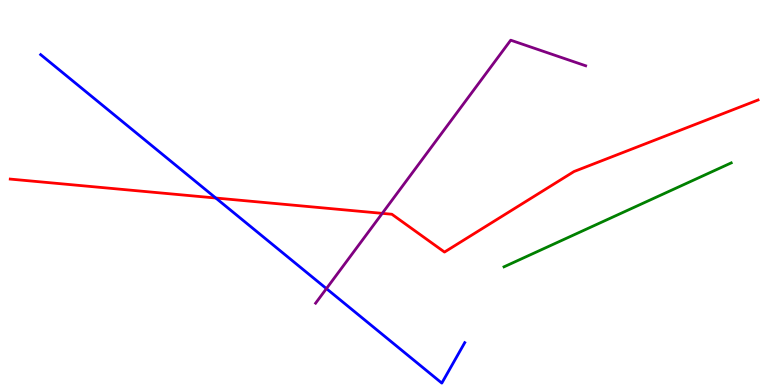[{'lines': ['blue', 'red'], 'intersections': [{'x': 2.78, 'y': 4.86}]}, {'lines': ['green', 'red'], 'intersections': []}, {'lines': ['purple', 'red'], 'intersections': [{'x': 4.93, 'y': 4.46}]}, {'lines': ['blue', 'green'], 'intersections': []}, {'lines': ['blue', 'purple'], 'intersections': [{'x': 4.21, 'y': 2.5}]}, {'lines': ['green', 'purple'], 'intersections': []}]